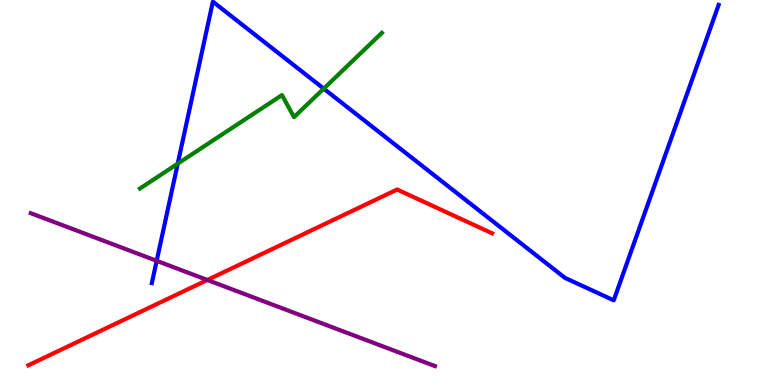[{'lines': ['blue', 'red'], 'intersections': []}, {'lines': ['green', 'red'], 'intersections': []}, {'lines': ['purple', 'red'], 'intersections': [{'x': 2.68, 'y': 2.73}]}, {'lines': ['blue', 'green'], 'intersections': [{'x': 2.29, 'y': 5.75}, {'x': 4.18, 'y': 7.7}]}, {'lines': ['blue', 'purple'], 'intersections': [{'x': 2.02, 'y': 3.23}]}, {'lines': ['green', 'purple'], 'intersections': []}]